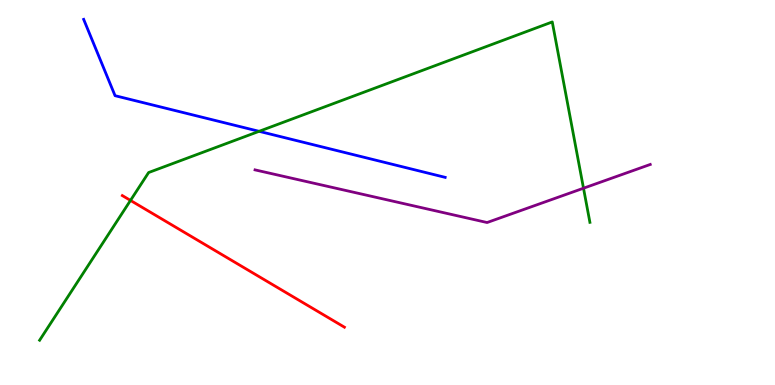[{'lines': ['blue', 'red'], 'intersections': []}, {'lines': ['green', 'red'], 'intersections': [{'x': 1.68, 'y': 4.79}]}, {'lines': ['purple', 'red'], 'intersections': []}, {'lines': ['blue', 'green'], 'intersections': [{'x': 3.34, 'y': 6.59}]}, {'lines': ['blue', 'purple'], 'intersections': []}, {'lines': ['green', 'purple'], 'intersections': [{'x': 7.53, 'y': 5.11}]}]